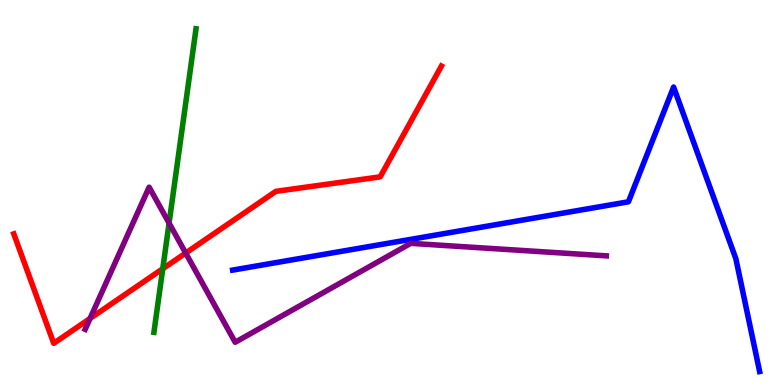[{'lines': ['blue', 'red'], 'intersections': []}, {'lines': ['green', 'red'], 'intersections': [{'x': 2.1, 'y': 3.02}]}, {'lines': ['purple', 'red'], 'intersections': [{'x': 1.16, 'y': 1.73}, {'x': 2.4, 'y': 3.43}]}, {'lines': ['blue', 'green'], 'intersections': []}, {'lines': ['blue', 'purple'], 'intersections': []}, {'lines': ['green', 'purple'], 'intersections': [{'x': 2.18, 'y': 4.2}]}]